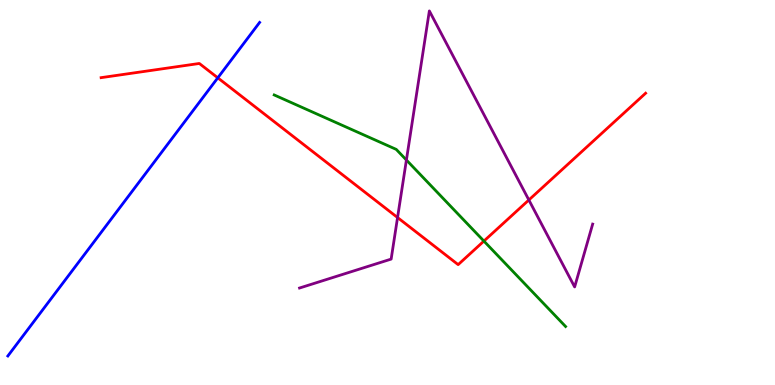[{'lines': ['blue', 'red'], 'intersections': [{'x': 2.81, 'y': 7.98}]}, {'lines': ['green', 'red'], 'intersections': [{'x': 6.24, 'y': 3.74}]}, {'lines': ['purple', 'red'], 'intersections': [{'x': 5.13, 'y': 4.35}, {'x': 6.82, 'y': 4.81}]}, {'lines': ['blue', 'green'], 'intersections': []}, {'lines': ['blue', 'purple'], 'intersections': []}, {'lines': ['green', 'purple'], 'intersections': [{'x': 5.24, 'y': 5.84}]}]